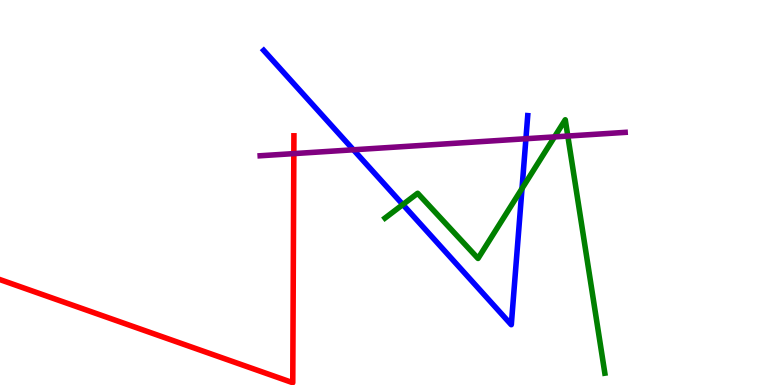[{'lines': ['blue', 'red'], 'intersections': []}, {'lines': ['green', 'red'], 'intersections': []}, {'lines': ['purple', 'red'], 'intersections': [{'x': 3.79, 'y': 6.01}]}, {'lines': ['blue', 'green'], 'intersections': [{'x': 5.2, 'y': 4.69}, {'x': 6.74, 'y': 5.1}]}, {'lines': ['blue', 'purple'], 'intersections': [{'x': 4.56, 'y': 6.11}, {'x': 6.79, 'y': 6.4}]}, {'lines': ['green', 'purple'], 'intersections': [{'x': 7.15, 'y': 6.44}, {'x': 7.33, 'y': 6.47}]}]